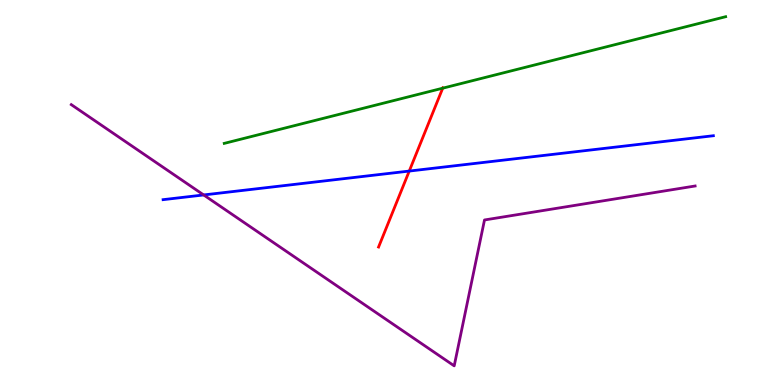[{'lines': ['blue', 'red'], 'intersections': [{'x': 5.28, 'y': 5.56}]}, {'lines': ['green', 'red'], 'intersections': [{'x': 5.71, 'y': 7.71}]}, {'lines': ['purple', 'red'], 'intersections': []}, {'lines': ['blue', 'green'], 'intersections': []}, {'lines': ['blue', 'purple'], 'intersections': [{'x': 2.63, 'y': 4.94}]}, {'lines': ['green', 'purple'], 'intersections': []}]